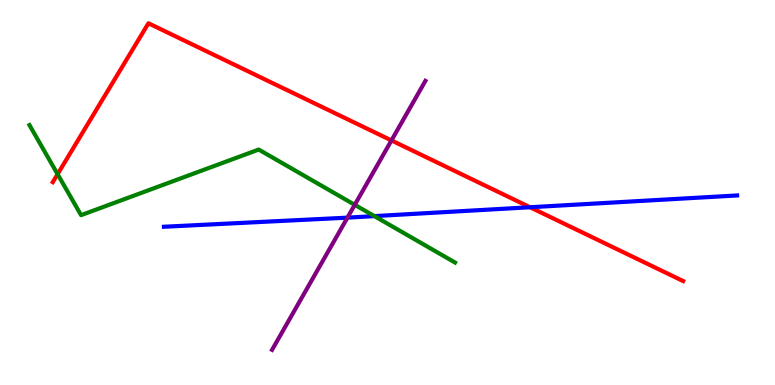[{'lines': ['blue', 'red'], 'intersections': [{'x': 6.84, 'y': 4.62}]}, {'lines': ['green', 'red'], 'intersections': [{'x': 0.743, 'y': 5.48}]}, {'lines': ['purple', 'red'], 'intersections': [{'x': 5.05, 'y': 6.35}]}, {'lines': ['blue', 'green'], 'intersections': [{'x': 4.83, 'y': 4.39}]}, {'lines': ['blue', 'purple'], 'intersections': [{'x': 4.48, 'y': 4.35}]}, {'lines': ['green', 'purple'], 'intersections': [{'x': 4.58, 'y': 4.68}]}]